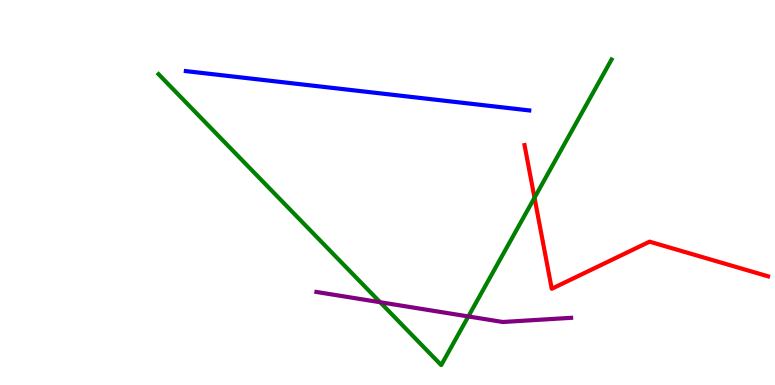[{'lines': ['blue', 'red'], 'intersections': []}, {'lines': ['green', 'red'], 'intersections': [{'x': 6.9, 'y': 4.86}]}, {'lines': ['purple', 'red'], 'intersections': []}, {'lines': ['blue', 'green'], 'intersections': []}, {'lines': ['blue', 'purple'], 'intersections': []}, {'lines': ['green', 'purple'], 'intersections': [{'x': 4.9, 'y': 2.15}, {'x': 6.04, 'y': 1.78}]}]